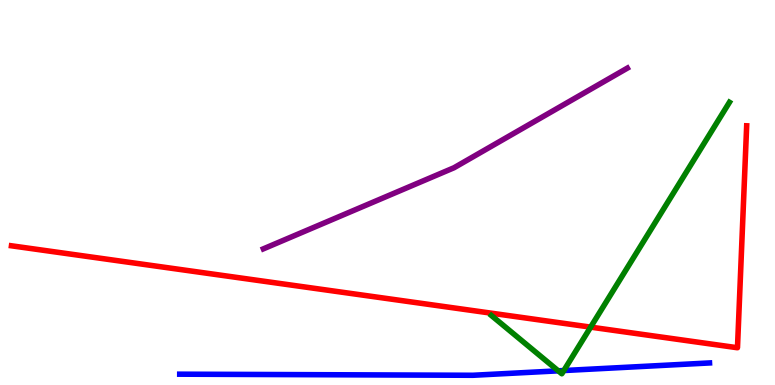[{'lines': ['blue', 'red'], 'intersections': []}, {'lines': ['green', 'red'], 'intersections': [{'x': 7.62, 'y': 1.5}]}, {'lines': ['purple', 'red'], 'intersections': []}, {'lines': ['blue', 'green'], 'intersections': [{'x': 7.2, 'y': 0.368}, {'x': 7.28, 'y': 0.376}]}, {'lines': ['blue', 'purple'], 'intersections': []}, {'lines': ['green', 'purple'], 'intersections': []}]